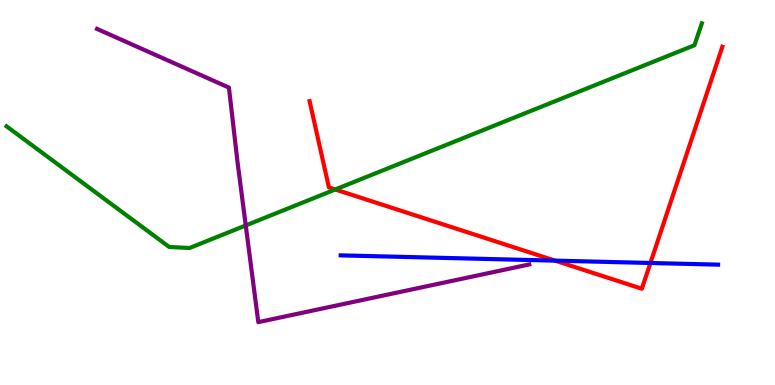[{'lines': ['blue', 'red'], 'intersections': [{'x': 7.16, 'y': 3.23}, {'x': 8.39, 'y': 3.17}]}, {'lines': ['green', 'red'], 'intersections': [{'x': 4.33, 'y': 5.08}]}, {'lines': ['purple', 'red'], 'intersections': []}, {'lines': ['blue', 'green'], 'intersections': []}, {'lines': ['blue', 'purple'], 'intersections': []}, {'lines': ['green', 'purple'], 'intersections': [{'x': 3.17, 'y': 4.14}]}]